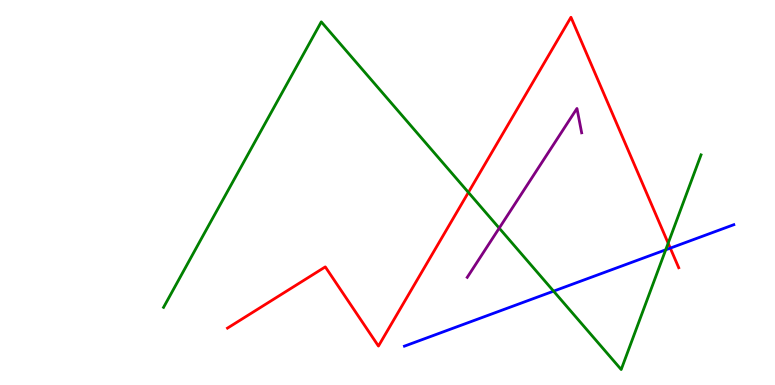[{'lines': ['blue', 'red'], 'intersections': [{'x': 8.65, 'y': 3.56}]}, {'lines': ['green', 'red'], 'intersections': [{'x': 6.04, 'y': 5.0}, {'x': 8.62, 'y': 3.68}]}, {'lines': ['purple', 'red'], 'intersections': []}, {'lines': ['blue', 'green'], 'intersections': [{'x': 7.14, 'y': 2.44}, {'x': 8.59, 'y': 3.51}]}, {'lines': ['blue', 'purple'], 'intersections': []}, {'lines': ['green', 'purple'], 'intersections': [{'x': 6.44, 'y': 4.07}]}]